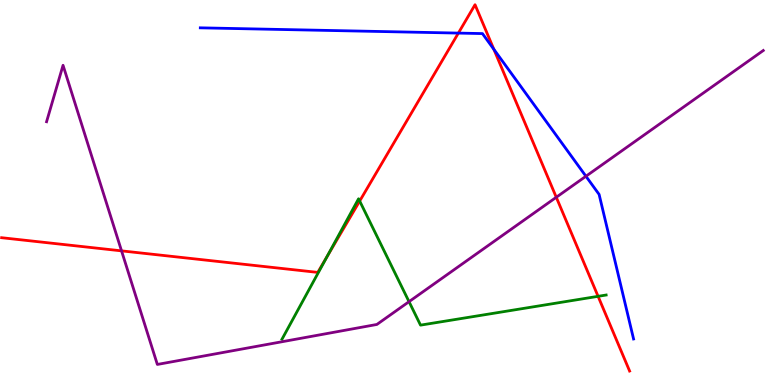[{'lines': ['blue', 'red'], 'intersections': [{'x': 5.91, 'y': 9.14}, {'x': 6.37, 'y': 8.72}]}, {'lines': ['green', 'red'], 'intersections': [{'x': 4.22, 'y': 3.33}, {'x': 4.64, 'y': 4.78}, {'x': 7.72, 'y': 2.3}]}, {'lines': ['purple', 'red'], 'intersections': [{'x': 1.57, 'y': 3.48}, {'x': 7.18, 'y': 4.88}]}, {'lines': ['blue', 'green'], 'intersections': []}, {'lines': ['blue', 'purple'], 'intersections': [{'x': 7.56, 'y': 5.42}]}, {'lines': ['green', 'purple'], 'intersections': [{'x': 5.28, 'y': 2.16}]}]